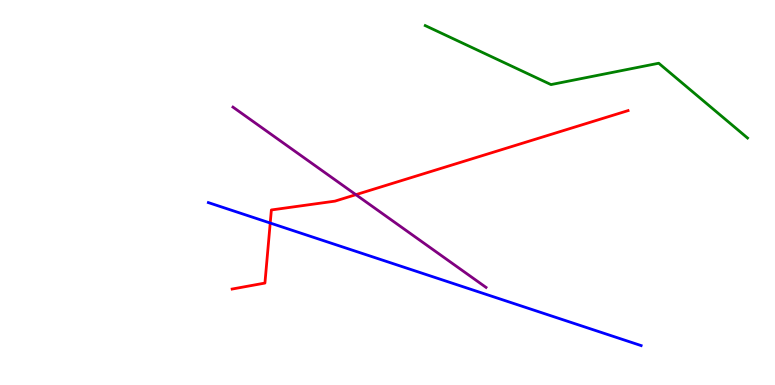[{'lines': ['blue', 'red'], 'intersections': [{'x': 3.49, 'y': 4.21}]}, {'lines': ['green', 'red'], 'intersections': []}, {'lines': ['purple', 'red'], 'intersections': [{'x': 4.59, 'y': 4.94}]}, {'lines': ['blue', 'green'], 'intersections': []}, {'lines': ['blue', 'purple'], 'intersections': []}, {'lines': ['green', 'purple'], 'intersections': []}]